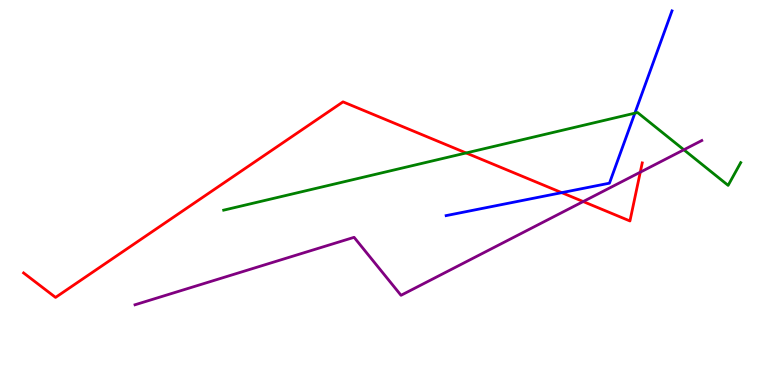[{'lines': ['blue', 'red'], 'intersections': [{'x': 7.25, 'y': 5.0}]}, {'lines': ['green', 'red'], 'intersections': [{'x': 6.01, 'y': 6.03}]}, {'lines': ['purple', 'red'], 'intersections': [{'x': 7.53, 'y': 4.76}, {'x': 8.26, 'y': 5.53}]}, {'lines': ['blue', 'green'], 'intersections': [{'x': 8.19, 'y': 7.06}]}, {'lines': ['blue', 'purple'], 'intersections': []}, {'lines': ['green', 'purple'], 'intersections': [{'x': 8.82, 'y': 6.11}]}]